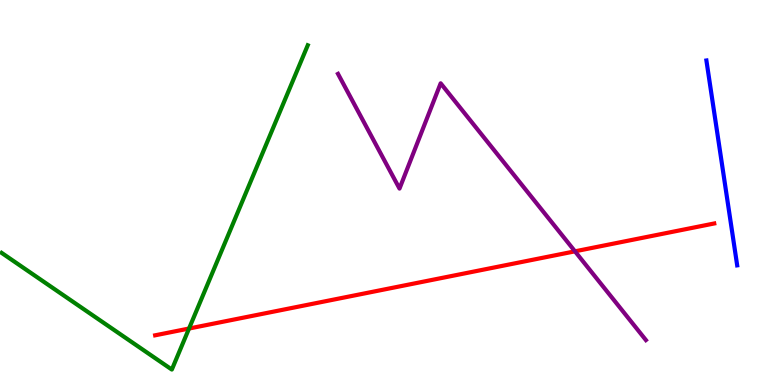[{'lines': ['blue', 'red'], 'intersections': []}, {'lines': ['green', 'red'], 'intersections': [{'x': 2.44, 'y': 1.47}]}, {'lines': ['purple', 'red'], 'intersections': [{'x': 7.42, 'y': 3.47}]}, {'lines': ['blue', 'green'], 'intersections': []}, {'lines': ['blue', 'purple'], 'intersections': []}, {'lines': ['green', 'purple'], 'intersections': []}]